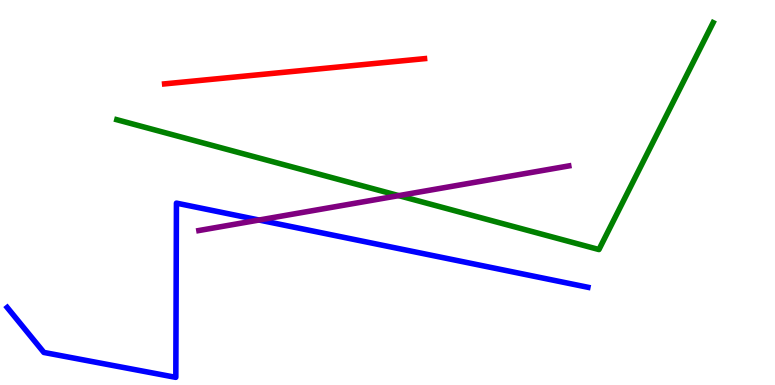[{'lines': ['blue', 'red'], 'intersections': []}, {'lines': ['green', 'red'], 'intersections': []}, {'lines': ['purple', 'red'], 'intersections': []}, {'lines': ['blue', 'green'], 'intersections': []}, {'lines': ['blue', 'purple'], 'intersections': [{'x': 3.34, 'y': 4.29}]}, {'lines': ['green', 'purple'], 'intersections': [{'x': 5.14, 'y': 4.92}]}]